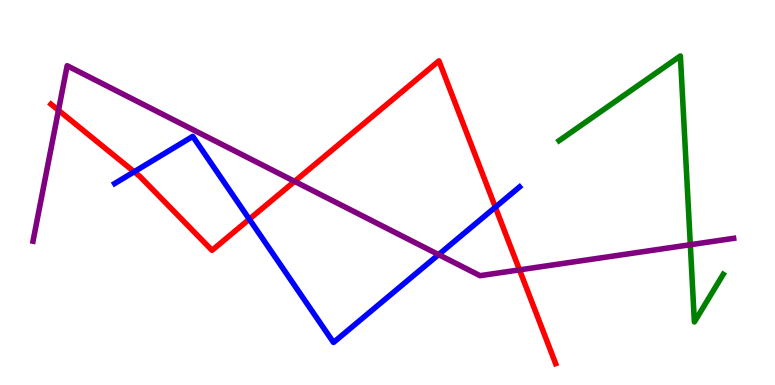[{'lines': ['blue', 'red'], 'intersections': [{'x': 1.73, 'y': 5.54}, {'x': 3.22, 'y': 4.31}, {'x': 6.39, 'y': 4.62}]}, {'lines': ['green', 'red'], 'intersections': []}, {'lines': ['purple', 'red'], 'intersections': [{'x': 0.755, 'y': 7.14}, {'x': 3.8, 'y': 5.29}, {'x': 6.7, 'y': 2.99}]}, {'lines': ['blue', 'green'], 'intersections': []}, {'lines': ['blue', 'purple'], 'intersections': [{'x': 5.66, 'y': 3.39}]}, {'lines': ['green', 'purple'], 'intersections': [{'x': 8.91, 'y': 3.64}]}]